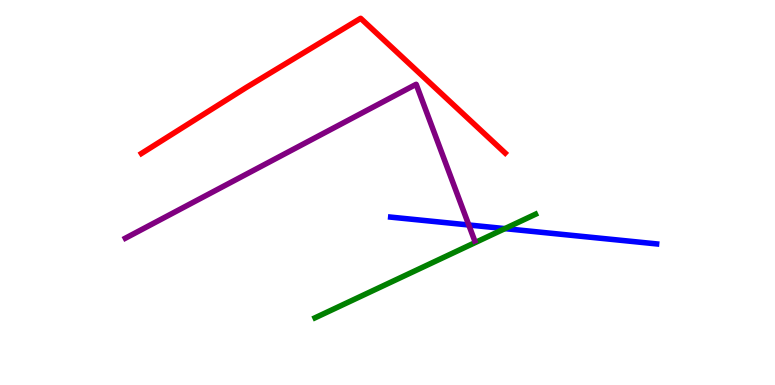[{'lines': ['blue', 'red'], 'intersections': []}, {'lines': ['green', 'red'], 'intersections': []}, {'lines': ['purple', 'red'], 'intersections': []}, {'lines': ['blue', 'green'], 'intersections': [{'x': 6.51, 'y': 4.06}]}, {'lines': ['blue', 'purple'], 'intersections': [{'x': 6.05, 'y': 4.16}]}, {'lines': ['green', 'purple'], 'intersections': []}]